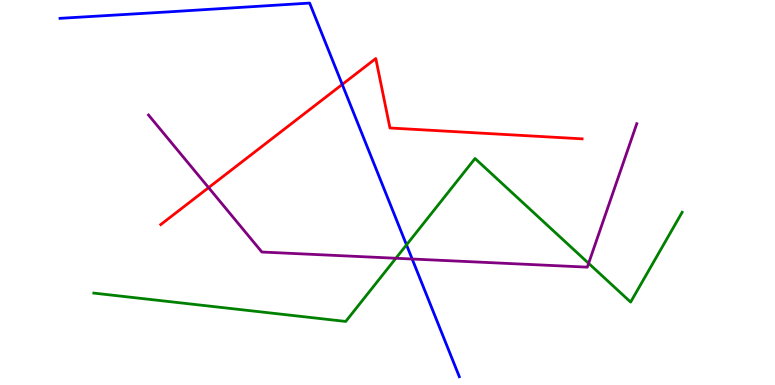[{'lines': ['blue', 'red'], 'intersections': [{'x': 4.42, 'y': 7.81}]}, {'lines': ['green', 'red'], 'intersections': []}, {'lines': ['purple', 'red'], 'intersections': [{'x': 2.69, 'y': 5.13}]}, {'lines': ['blue', 'green'], 'intersections': [{'x': 5.25, 'y': 3.64}]}, {'lines': ['blue', 'purple'], 'intersections': [{'x': 5.32, 'y': 3.27}]}, {'lines': ['green', 'purple'], 'intersections': [{'x': 5.11, 'y': 3.29}, {'x': 7.6, 'y': 3.16}]}]